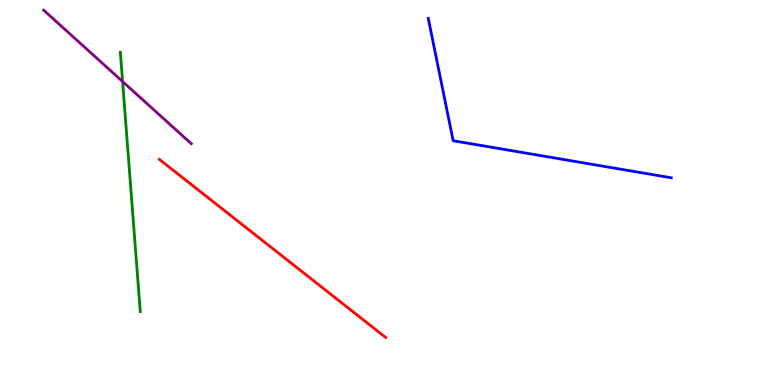[{'lines': ['blue', 'red'], 'intersections': []}, {'lines': ['green', 'red'], 'intersections': []}, {'lines': ['purple', 'red'], 'intersections': []}, {'lines': ['blue', 'green'], 'intersections': []}, {'lines': ['blue', 'purple'], 'intersections': []}, {'lines': ['green', 'purple'], 'intersections': [{'x': 1.58, 'y': 7.88}]}]